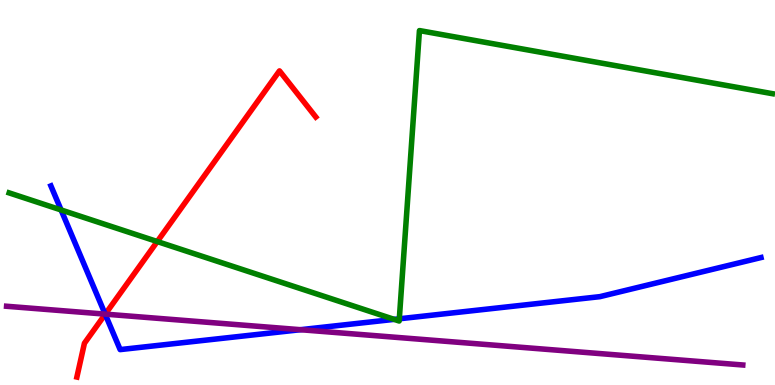[{'lines': ['blue', 'red'], 'intersections': [{'x': 1.36, 'y': 1.84}]}, {'lines': ['green', 'red'], 'intersections': [{'x': 2.03, 'y': 3.73}]}, {'lines': ['purple', 'red'], 'intersections': [{'x': 1.36, 'y': 1.84}]}, {'lines': ['blue', 'green'], 'intersections': [{'x': 0.788, 'y': 4.55}, {'x': 5.09, 'y': 1.7}, {'x': 5.15, 'y': 1.72}]}, {'lines': ['blue', 'purple'], 'intersections': [{'x': 1.36, 'y': 1.84}, {'x': 3.88, 'y': 1.44}]}, {'lines': ['green', 'purple'], 'intersections': []}]